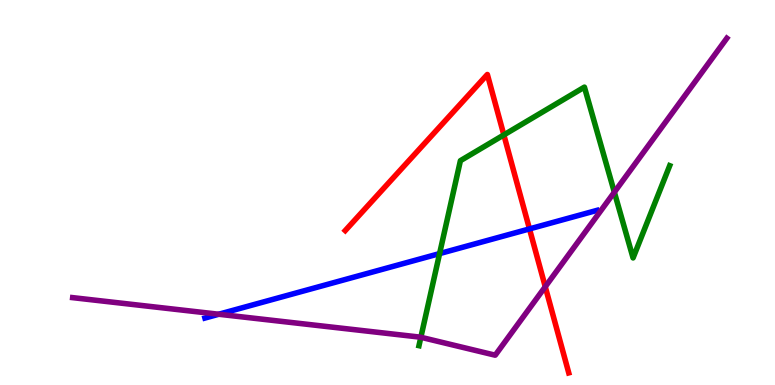[{'lines': ['blue', 'red'], 'intersections': [{'x': 6.83, 'y': 4.05}]}, {'lines': ['green', 'red'], 'intersections': [{'x': 6.5, 'y': 6.5}]}, {'lines': ['purple', 'red'], 'intersections': [{'x': 7.04, 'y': 2.55}]}, {'lines': ['blue', 'green'], 'intersections': [{'x': 5.67, 'y': 3.41}]}, {'lines': ['blue', 'purple'], 'intersections': [{'x': 2.82, 'y': 1.84}]}, {'lines': ['green', 'purple'], 'intersections': [{'x': 5.43, 'y': 1.24}, {'x': 7.93, 'y': 5.01}]}]